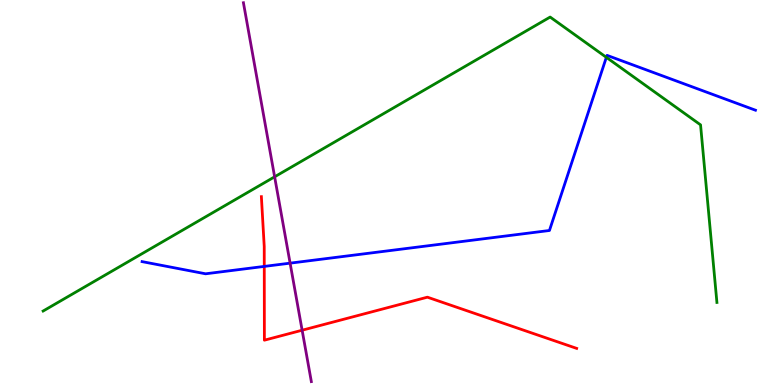[{'lines': ['blue', 'red'], 'intersections': [{'x': 3.41, 'y': 3.08}]}, {'lines': ['green', 'red'], 'intersections': []}, {'lines': ['purple', 'red'], 'intersections': [{'x': 3.9, 'y': 1.42}]}, {'lines': ['blue', 'green'], 'intersections': [{'x': 7.82, 'y': 8.51}]}, {'lines': ['blue', 'purple'], 'intersections': [{'x': 3.74, 'y': 3.16}]}, {'lines': ['green', 'purple'], 'intersections': [{'x': 3.54, 'y': 5.41}]}]